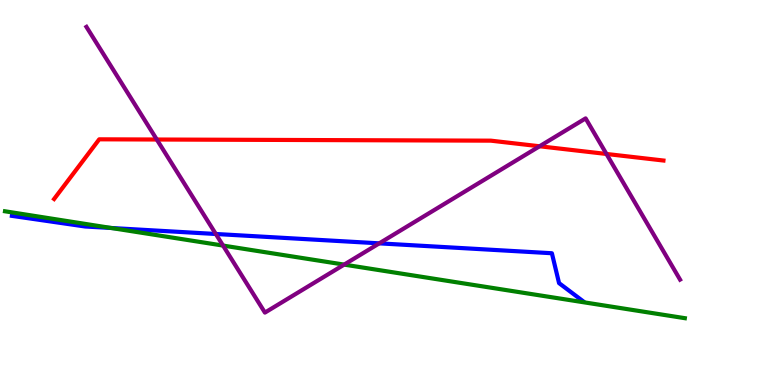[{'lines': ['blue', 'red'], 'intersections': []}, {'lines': ['green', 'red'], 'intersections': []}, {'lines': ['purple', 'red'], 'intersections': [{'x': 2.02, 'y': 6.38}, {'x': 6.96, 'y': 6.2}, {'x': 7.83, 'y': 6.0}]}, {'lines': ['blue', 'green'], 'intersections': [{'x': 1.44, 'y': 4.08}]}, {'lines': ['blue', 'purple'], 'intersections': [{'x': 2.78, 'y': 3.92}, {'x': 4.89, 'y': 3.68}]}, {'lines': ['green', 'purple'], 'intersections': [{'x': 2.88, 'y': 3.62}, {'x': 4.44, 'y': 3.13}]}]